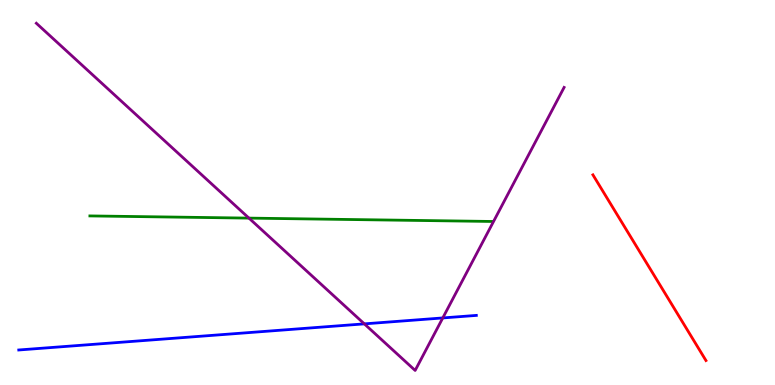[{'lines': ['blue', 'red'], 'intersections': []}, {'lines': ['green', 'red'], 'intersections': []}, {'lines': ['purple', 'red'], 'intersections': []}, {'lines': ['blue', 'green'], 'intersections': []}, {'lines': ['blue', 'purple'], 'intersections': [{'x': 4.7, 'y': 1.59}, {'x': 5.71, 'y': 1.74}]}, {'lines': ['green', 'purple'], 'intersections': [{'x': 3.21, 'y': 4.33}]}]